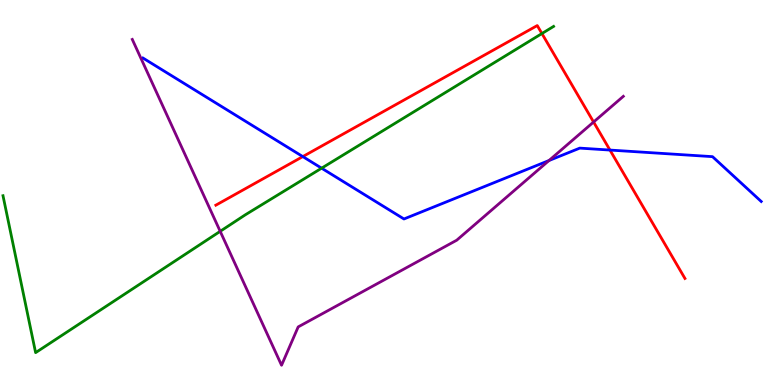[{'lines': ['blue', 'red'], 'intersections': [{'x': 3.91, 'y': 5.93}, {'x': 7.87, 'y': 6.1}]}, {'lines': ['green', 'red'], 'intersections': [{'x': 6.99, 'y': 9.13}]}, {'lines': ['purple', 'red'], 'intersections': [{'x': 7.66, 'y': 6.83}]}, {'lines': ['blue', 'green'], 'intersections': [{'x': 4.15, 'y': 5.63}]}, {'lines': ['blue', 'purple'], 'intersections': [{'x': 7.08, 'y': 5.83}]}, {'lines': ['green', 'purple'], 'intersections': [{'x': 2.84, 'y': 3.99}]}]